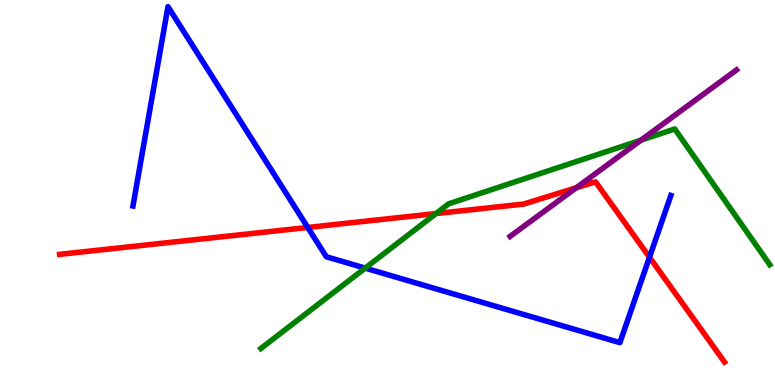[{'lines': ['blue', 'red'], 'intersections': [{'x': 3.97, 'y': 4.09}, {'x': 8.38, 'y': 3.32}]}, {'lines': ['green', 'red'], 'intersections': [{'x': 5.63, 'y': 4.45}]}, {'lines': ['purple', 'red'], 'intersections': [{'x': 7.44, 'y': 5.12}]}, {'lines': ['blue', 'green'], 'intersections': [{'x': 4.71, 'y': 3.04}]}, {'lines': ['blue', 'purple'], 'intersections': []}, {'lines': ['green', 'purple'], 'intersections': [{'x': 8.27, 'y': 6.36}]}]